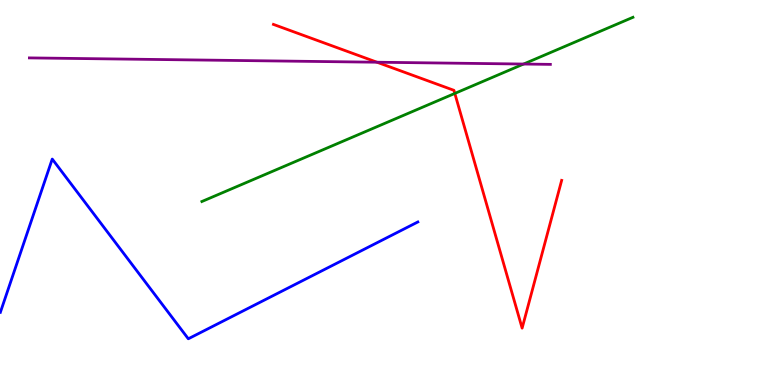[{'lines': ['blue', 'red'], 'intersections': []}, {'lines': ['green', 'red'], 'intersections': [{'x': 5.87, 'y': 7.57}]}, {'lines': ['purple', 'red'], 'intersections': [{'x': 4.86, 'y': 8.38}]}, {'lines': ['blue', 'green'], 'intersections': []}, {'lines': ['blue', 'purple'], 'intersections': []}, {'lines': ['green', 'purple'], 'intersections': [{'x': 6.76, 'y': 8.34}]}]